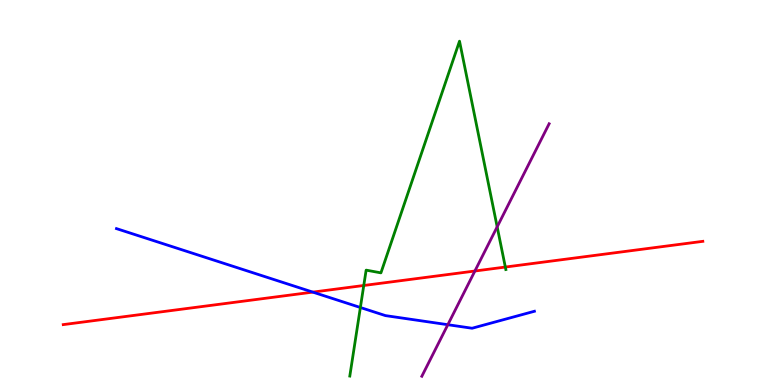[{'lines': ['blue', 'red'], 'intersections': [{'x': 4.04, 'y': 2.41}]}, {'lines': ['green', 'red'], 'intersections': [{'x': 4.69, 'y': 2.58}, {'x': 6.52, 'y': 3.06}]}, {'lines': ['purple', 'red'], 'intersections': [{'x': 6.13, 'y': 2.96}]}, {'lines': ['blue', 'green'], 'intersections': [{'x': 4.65, 'y': 2.01}]}, {'lines': ['blue', 'purple'], 'intersections': [{'x': 5.78, 'y': 1.57}]}, {'lines': ['green', 'purple'], 'intersections': [{'x': 6.42, 'y': 4.11}]}]